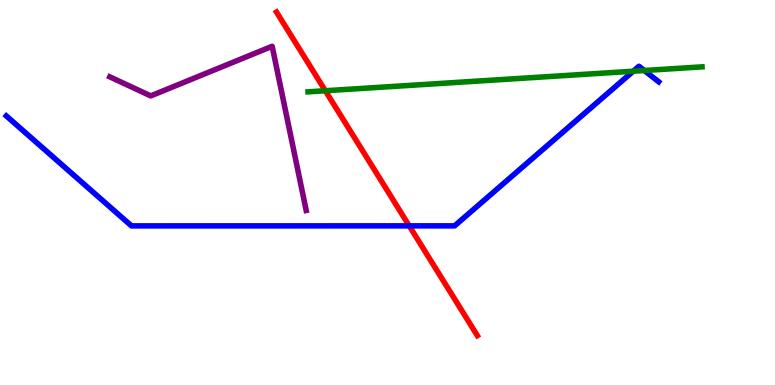[{'lines': ['blue', 'red'], 'intersections': [{'x': 5.28, 'y': 4.13}]}, {'lines': ['green', 'red'], 'intersections': [{'x': 4.2, 'y': 7.64}]}, {'lines': ['purple', 'red'], 'intersections': []}, {'lines': ['blue', 'green'], 'intersections': [{'x': 8.17, 'y': 8.15}, {'x': 8.31, 'y': 8.17}]}, {'lines': ['blue', 'purple'], 'intersections': []}, {'lines': ['green', 'purple'], 'intersections': []}]